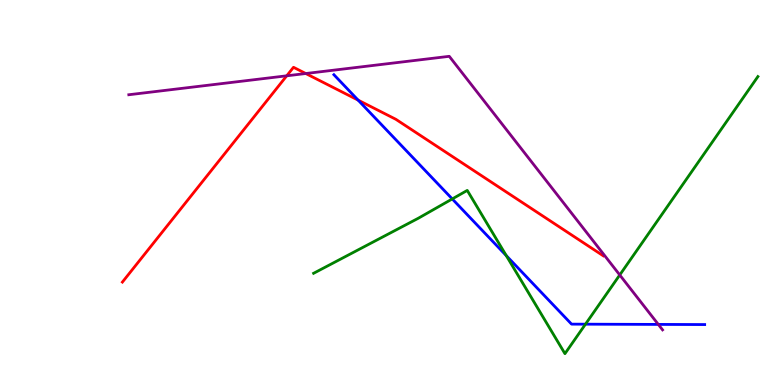[{'lines': ['blue', 'red'], 'intersections': [{'x': 4.62, 'y': 7.4}]}, {'lines': ['green', 'red'], 'intersections': []}, {'lines': ['purple', 'red'], 'intersections': [{'x': 3.7, 'y': 8.03}, {'x': 3.95, 'y': 8.09}]}, {'lines': ['blue', 'green'], 'intersections': [{'x': 5.84, 'y': 4.83}, {'x': 6.53, 'y': 3.36}, {'x': 7.55, 'y': 1.58}]}, {'lines': ['blue', 'purple'], 'intersections': [{'x': 8.49, 'y': 1.57}]}, {'lines': ['green', 'purple'], 'intersections': [{'x': 8.0, 'y': 2.86}]}]